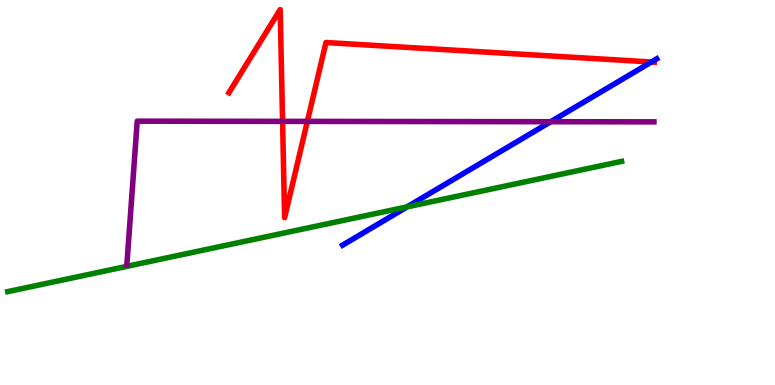[{'lines': ['blue', 'red'], 'intersections': [{'x': 8.41, 'y': 8.39}]}, {'lines': ['green', 'red'], 'intersections': []}, {'lines': ['purple', 'red'], 'intersections': [{'x': 3.65, 'y': 6.85}, {'x': 3.97, 'y': 6.85}]}, {'lines': ['blue', 'green'], 'intersections': [{'x': 5.25, 'y': 4.63}]}, {'lines': ['blue', 'purple'], 'intersections': [{'x': 7.11, 'y': 6.84}]}, {'lines': ['green', 'purple'], 'intersections': []}]